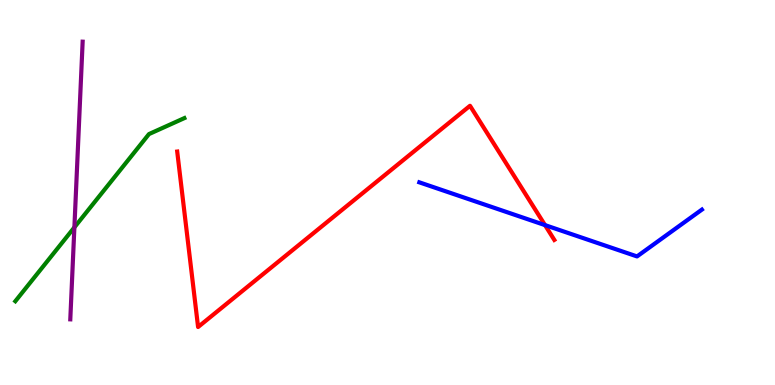[{'lines': ['blue', 'red'], 'intersections': [{'x': 7.03, 'y': 4.15}]}, {'lines': ['green', 'red'], 'intersections': []}, {'lines': ['purple', 'red'], 'intersections': []}, {'lines': ['blue', 'green'], 'intersections': []}, {'lines': ['blue', 'purple'], 'intersections': []}, {'lines': ['green', 'purple'], 'intersections': [{'x': 0.96, 'y': 4.09}]}]